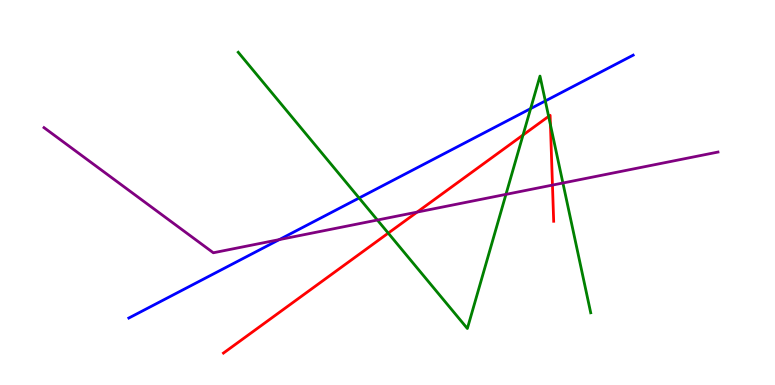[{'lines': ['blue', 'red'], 'intersections': []}, {'lines': ['green', 'red'], 'intersections': [{'x': 5.01, 'y': 3.94}, {'x': 6.75, 'y': 6.49}, {'x': 7.08, 'y': 6.98}, {'x': 7.1, 'y': 6.76}]}, {'lines': ['purple', 'red'], 'intersections': [{'x': 5.38, 'y': 4.49}, {'x': 7.13, 'y': 5.19}]}, {'lines': ['blue', 'green'], 'intersections': [{'x': 4.63, 'y': 4.86}, {'x': 6.85, 'y': 7.18}, {'x': 7.04, 'y': 7.38}]}, {'lines': ['blue', 'purple'], 'intersections': [{'x': 3.6, 'y': 3.78}]}, {'lines': ['green', 'purple'], 'intersections': [{'x': 4.87, 'y': 4.28}, {'x': 6.53, 'y': 4.95}, {'x': 7.26, 'y': 5.25}]}]